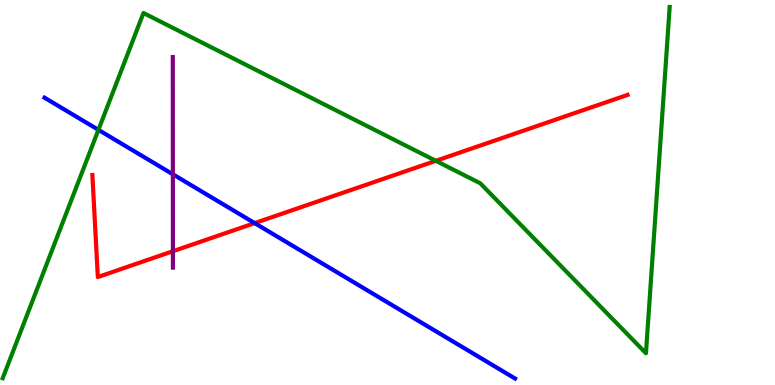[{'lines': ['blue', 'red'], 'intersections': [{'x': 3.29, 'y': 4.2}]}, {'lines': ['green', 'red'], 'intersections': [{'x': 5.62, 'y': 5.82}]}, {'lines': ['purple', 'red'], 'intersections': [{'x': 2.23, 'y': 3.47}]}, {'lines': ['blue', 'green'], 'intersections': [{'x': 1.27, 'y': 6.63}]}, {'lines': ['blue', 'purple'], 'intersections': [{'x': 2.23, 'y': 5.47}]}, {'lines': ['green', 'purple'], 'intersections': []}]